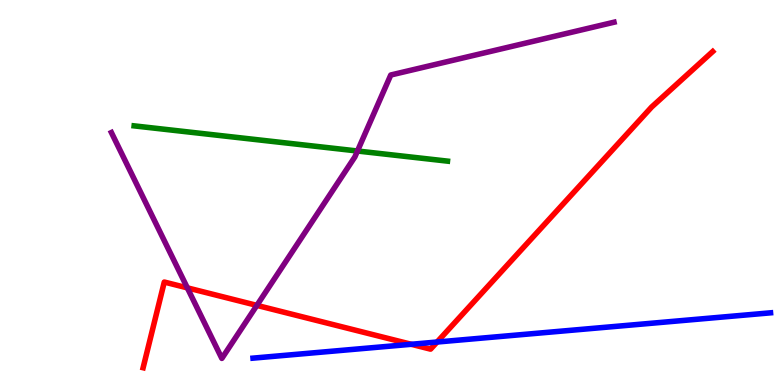[{'lines': ['blue', 'red'], 'intersections': [{'x': 5.31, 'y': 1.06}, {'x': 5.64, 'y': 1.12}]}, {'lines': ['green', 'red'], 'intersections': []}, {'lines': ['purple', 'red'], 'intersections': [{'x': 2.42, 'y': 2.52}, {'x': 3.31, 'y': 2.07}]}, {'lines': ['blue', 'green'], 'intersections': []}, {'lines': ['blue', 'purple'], 'intersections': []}, {'lines': ['green', 'purple'], 'intersections': [{'x': 4.61, 'y': 6.08}]}]